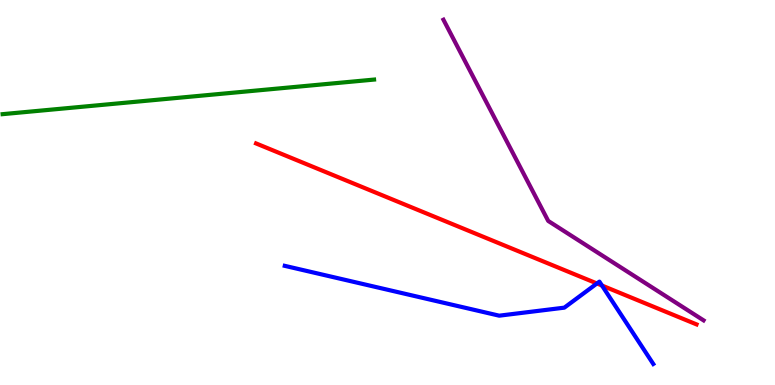[{'lines': ['blue', 'red'], 'intersections': [{'x': 7.7, 'y': 2.64}, {'x': 7.77, 'y': 2.58}]}, {'lines': ['green', 'red'], 'intersections': []}, {'lines': ['purple', 'red'], 'intersections': []}, {'lines': ['blue', 'green'], 'intersections': []}, {'lines': ['blue', 'purple'], 'intersections': []}, {'lines': ['green', 'purple'], 'intersections': []}]